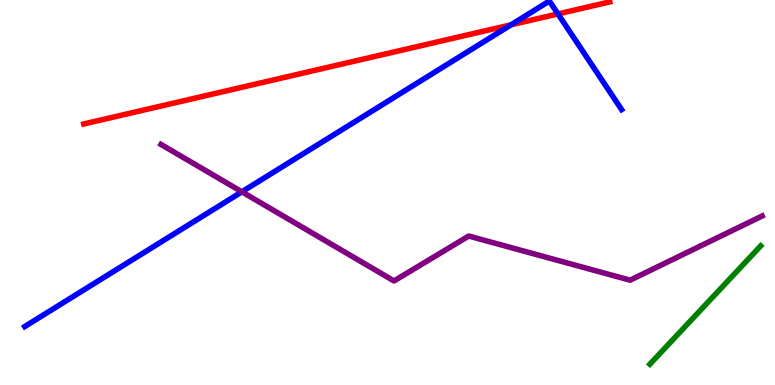[{'lines': ['blue', 'red'], 'intersections': [{'x': 6.59, 'y': 9.36}, {'x': 7.2, 'y': 9.64}]}, {'lines': ['green', 'red'], 'intersections': []}, {'lines': ['purple', 'red'], 'intersections': []}, {'lines': ['blue', 'green'], 'intersections': []}, {'lines': ['blue', 'purple'], 'intersections': [{'x': 3.12, 'y': 5.02}]}, {'lines': ['green', 'purple'], 'intersections': []}]